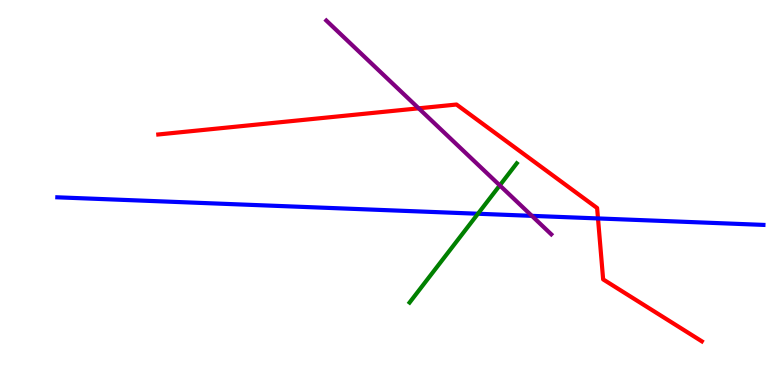[{'lines': ['blue', 'red'], 'intersections': [{'x': 7.72, 'y': 4.33}]}, {'lines': ['green', 'red'], 'intersections': []}, {'lines': ['purple', 'red'], 'intersections': [{'x': 5.4, 'y': 7.19}]}, {'lines': ['blue', 'green'], 'intersections': [{'x': 6.17, 'y': 4.45}]}, {'lines': ['blue', 'purple'], 'intersections': [{'x': 6.86, 'y': 4.39}]}, {'lines': ['green', 'purple'], 'intersections': [{'x': 6.45, 'y': 5.18}]}]